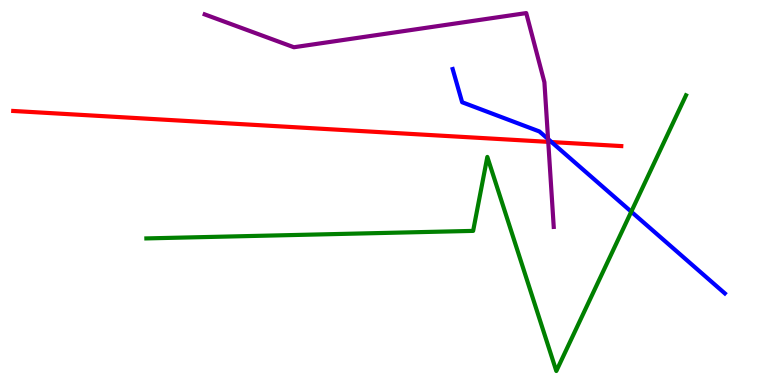[{'lines': ['blue', 'red'], 'intersections': [{'x': 7.12, 'y': 6.31}]}, {'lines': ['green', 'red'], 'intersections': []}, {'lines': ['purple', 'red'], 'intersections': [{'x': 7.07, 'y': 6.32}]}, {'lines': ['blue', 'green'], 'intersections': [{'x': 8.15, 'y': 4.5}]}, {'lines': ['blue', 'purple'], 'intersections': [{'x': 7.07, 'y': 6.39}]}, {'lines': ['green', 'purple'], 'intersections': []}]